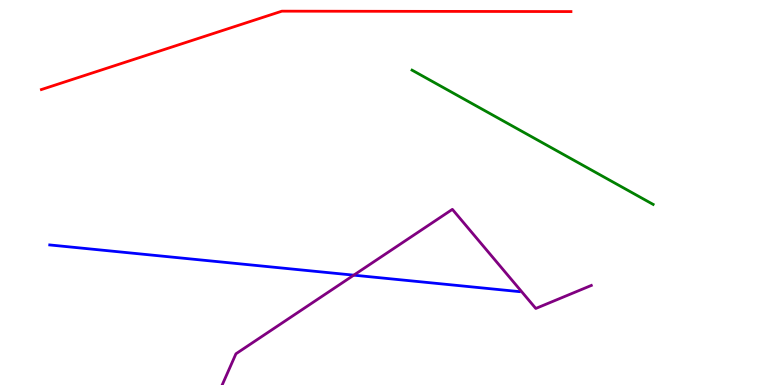[{'lines': ['blue', 'red'], 'intersections': []}, {'lines': ['green', 'red'], 'intersections': []}, {'lines': ['purple', 'red'], 'intersections': []}, {'lines': ['blue', 'green'], 'intersections': []}, {'lines': ['blue', 'purple'], 'intersections': [{'x': 4.56, 'y': 2.85}]}, {'lines': ['green', 'purple'], 'intersections': []}]